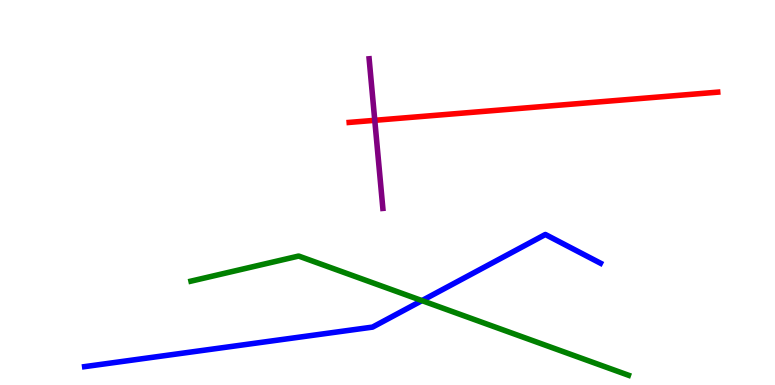[{'lines': ['blue', 'red'], 'intersections': []}, {'lines': ['green', 'red'], 'intersections': []}, {'lines': ['purple', 'red'], 'intersections': [{'x': 4.84, 'y': 6.87}]}, {'lines': ['blue', 'green'], 'intersections': [{'x': 5.44, 'y': 2.19}]}, {'lines': ['blue', 'purple'], 'intersections': []}, {'lines': ['green', 'purple'], 'intersections': []}]